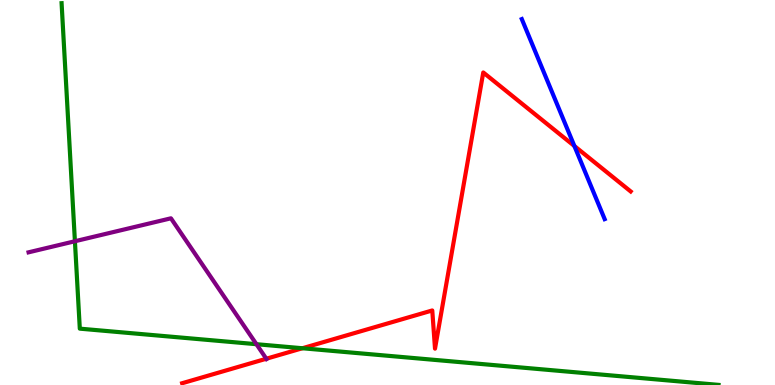[{'lines': ['blue', 'red'], 'intersections': [{'x': 7.41, 'y': 6.21}]}, {'lines': ['green', 'red'], 'intersections': [{'x': 3.9, 'y': 0.955}]}, {'lines': ['purple', 'red'], 'intersections': [{'x': 3.44, 'y': 0.682}]}, {'lines': ['blue', 'green'], 'intersections': []}, {'lines': ['blue', 'purple'], 'intersections': []}, {'lines': ['green', 'purple'], 'intersections': [{'x': 0.967, 'y': 3.73}, {'x': 3.31, 'y': 1.06}]}]